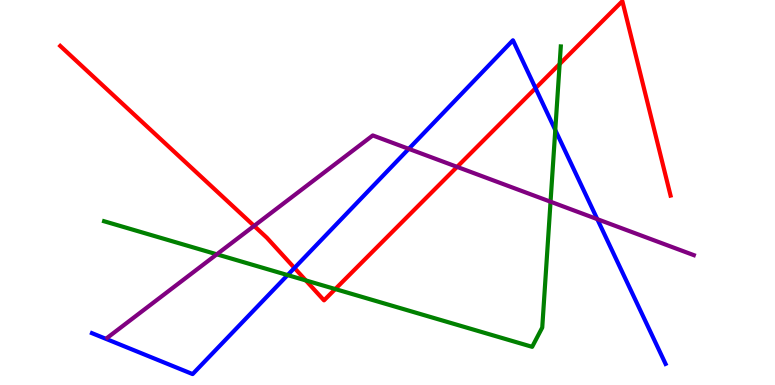[{'lines': ['blue', 'red'], 'intersections': [{'x': 3.8, 'y': 3.04}, {'x': 6.91, 'y': 7.71}]}, {'lines': ['green', 'red'], 'intersections': [{'x': 3.95, 'y': 2.72}, {'x': 4.33, 'y': 2.49}, {'x': 7.22, 'y': 8.34}]}, {'lines': ['purple', 'red'], 'intersections': [{'x': 3.28, 'y': 4.13}, {'x': 5.9, 'y': 5.67}]}, {'lines': ['blue', 'green'], 'intersections': [{'x': 3.71, 'y': 2.85}, {'x': 7.16, 'y': 6.62}]}, {'lines': ['blue', 'purple'], 'intersections': [{'x': 5.27, 'y': 6.13}, {'x': 7.71, 'y': 4.31}]}, {'lines': ['green', 'purple'], 'intersections': [{'x': 2.8, 'y': 3.39}, {'x': 7.1, 'y': 4.76}]}]